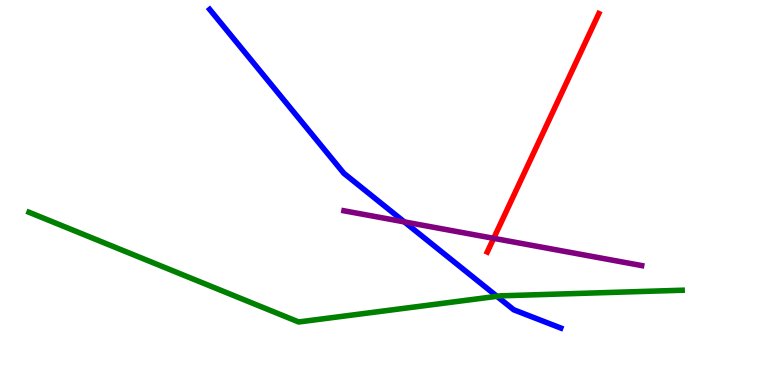[{'lines': ['blue', 'red'], 'intersections': []}, {'lines': ['green', 'red'], 'intersections': []}, {'lines': ['purple', 'red'], 'intersections': [{'x': 6.37, 'y': 3.81}]}, {'lines': ['blue', 'green'], 'intersections': [{'x': 6.41, 'y': 2.3}]}, {'lines': ['blue', 'purple'], 'intersections': [{'x': 5.22, 'y': 4.24}]}, {'lines': ['green', 'purple'], 'intersections': []}]